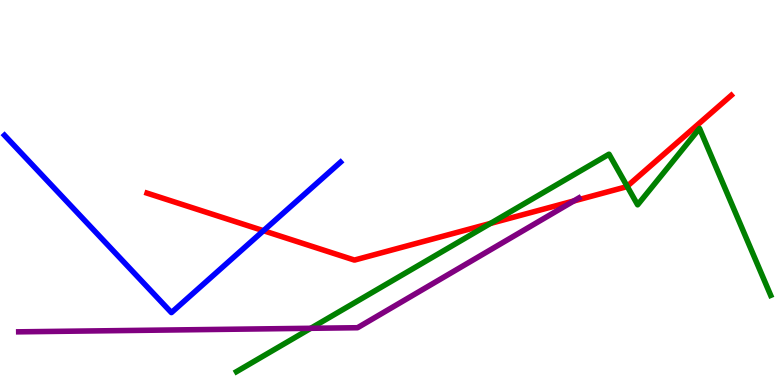[{'lines': ['blue', 'red'], 'intersections': [{'x': 3.4, 'y': 4.01}]}, {'lines': ['green', 'red'], 'intersections': [{'x': 6.33, 'y': 4.2}, {'x': 8.09, 'y': 5.16}]}, {'lines': ['purple', 'red'], 'intersections': [{'x': 7.4, 'y': 4.78}]}, {'lines': ['blue', 'green'], 'intersections': []}, {'lines': ['blue', 'purple'], 'intersections': []}, {'lines': ['green', 'purple'], 'intersections': [{'x': 4.01, 'y': 1.47}]}]